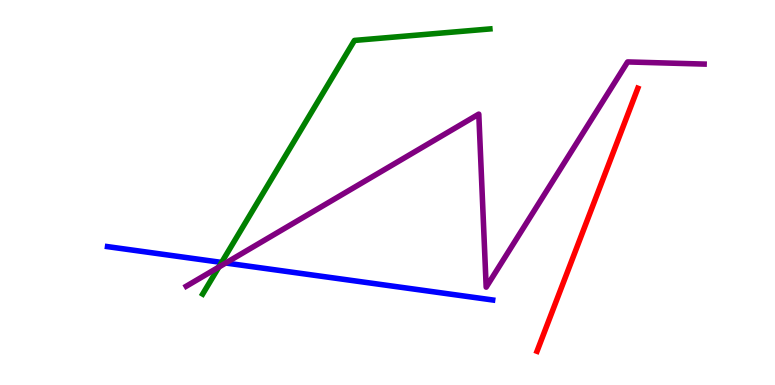[{'lines': ['blue', 'red'], 'intersections': []}, {'lines': ['green', 'red'], 'intersections': []}, {'lines': ['purple', 'red'], 'intersections': []}, {'lines': ['blue', 'green'], 'intersections': [{'x': 2.86, 'y': 3.18}]}, {'lines': ['blue', 'purple'], 'intersections': [{'x': 2.91, 'y': 3.17}]}, {'lines': ['green', 'purple'], 'intersections': [{'x': 2.82, 'y': 3.06}]}]